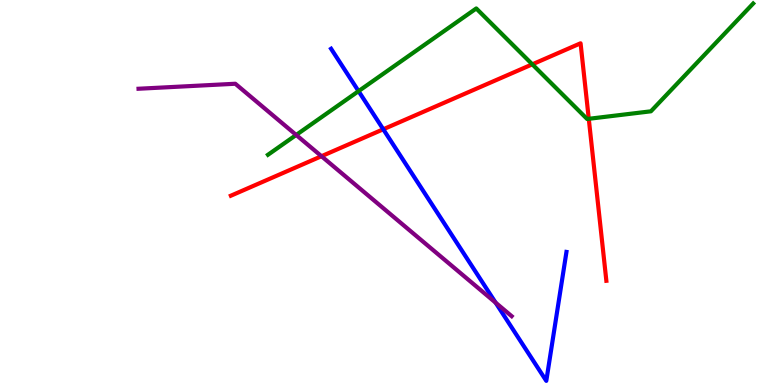[{'lines': ['blue', 'red'], 'intersections': [{'x': 4.95, 'y': 6.64}]}, {'lines': ['green', 'red'], 'intersections': [{'x': 6.87, 'y': 8.33}, {'x': 7.6, 'y': 6.91}]}, {'lines': ['purple', 'red'], 'intersections': [{'x': 4.15, 'y': 5.94}]}, {'lines': ['blue', 'green'], 'intersections': [{'x': 4.63, 'y': 7.63}]}, {'lines': ['blue', 'purple'], 'intersections': [{'x': 6.4, 'y': 2.14}]}, {'lines': ['green', 'purple'], 'intersections': [{'x': 3.82, 'y': 6.49}]}]